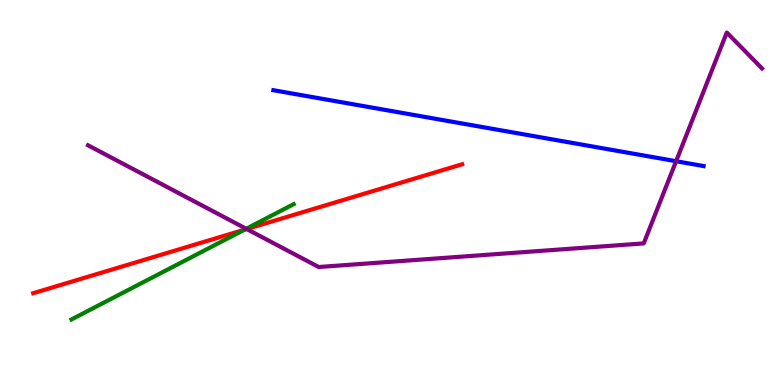[{'lines': ['blue', 'red'], 'intersections': []}, {'lines': ['green', 'red'], 'intersections': [{'x': 3.15, 'y': 4.03}]}, {'lines': ['purple', 'red'], 'intersections': [{'x': 3.18, 'y': 4.05}]}, {'lines': ['blue', 'green'], 'intersections': []}, {'lines': ['blue', 'purple'], 'intersections': [{'x': 8.72, 'y': 5.81}]}, {'lines': ['green', 'purple'], 'intersections': [{'x': 3.18, 'y': 4.06}]}]